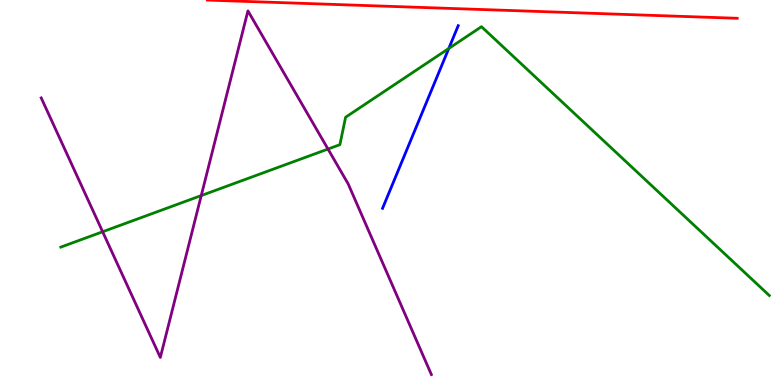[{'lines': ['blue', 'red'], 'intersections': []}, {'lines': ['green', 'red'], 'intersections': []}, {'lines': ['purple', 'red'], 'intersections': []}, {'lines': ['blue', 'green'], 'intersections': [{'x': 5.79, 'y': 8.74}]}, {'lines': ['blue', 'purple'], 'intersections': []}, {'lines': ['green', 'purple'], 'intersections': [{'x': 1.32, 'y': 3.98}, {'x': 2.6, 'y': 4.92}, {'x': 4.23, 'y': 6.13}]}]